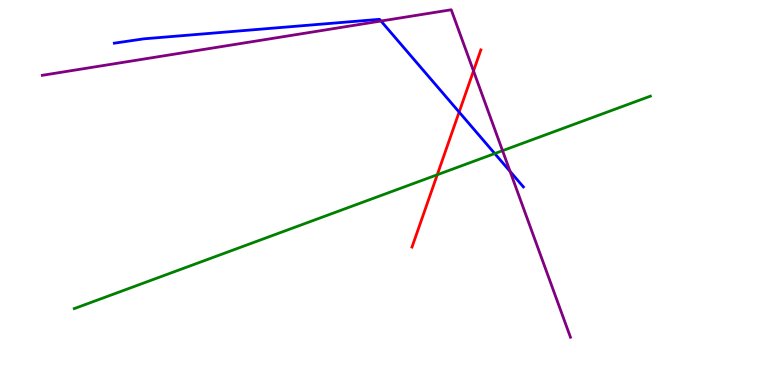[{'lines': ['blue', 'red'], 'intersections': [{'x': 5.92, 'y': 7.09}]}, {'lines': ['green', 'red'], 'intersections': [{'x': 5.64, 'y': 5.46}]}, {'lines': ['purple', 'red'], 'intersections': [{'x': 6.11, 'y': 8.16}]}, {'lines': ['blue', 'green'], 'intersections': [{'x': 6.38, 'y': 6.01}]}, {'lines': ['blue', 'purple'], 'intersections': [{'x': 4.92, 'y': 9.45}, {'x': 6.58, 'y': 5.55}]}, {'lines': ['green', 'purple'], 'intersections': [{'x': 6.48, 'y': 6.09}]}]